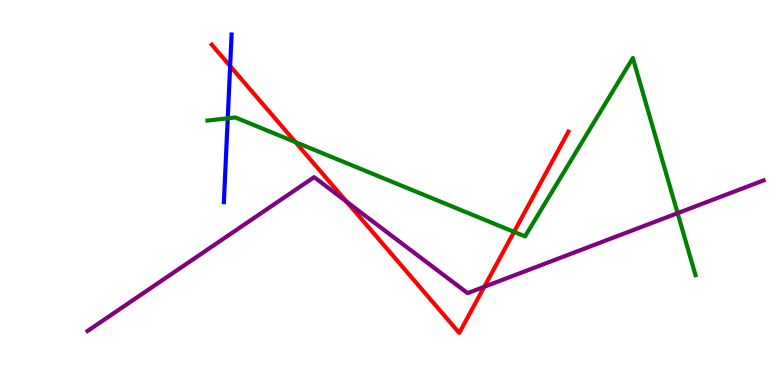[{'lines': ['blue', 'red'], 'intersections': [{'x': 2.97, 'y': 8.28}]}, {'lines': ['green', 'red'], 'intersections': [{'x': 3.81, 'y': 6.31}, {'x': 6.63, 'y': 3.98}]}, {'lines': ['purple', 'red'], 'intersections': [{'x': 4.47, 'y': 4.76}, {'x': 6.25, 'y': 2.55}]}, {'lines': ['blue', 'green'], 'intersections': [{'x': 2.94, 'y': 6.93}]}, {'lines': ['blue', 'purple'], 'intersections': []}, {'lines': ['green', 'purple'], 'intersections': [{'x': 8.74, 'y': 4.46}]}]